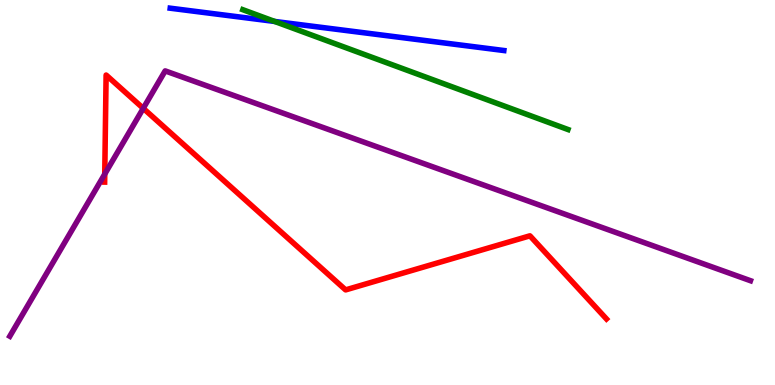[{'lines': ['blue', 'red'], 'intersections': []}, {'lines': ['green', 'red'], 'intersections': []}, {'lines': ['purple', 'red'], 'intersections': [{'x': 1.35, 'y': 5.48}, {'x': 1.85, 'y': 7.19}]}, {'lines': ['blue', 'green'], 'intersections': [{'x': 3.54, 'y': 9.44}]}, {'lines': ['blue', 'purple'], 'intersections': []}, {'lines': ['green', 'purple'], 'intersections': []}]